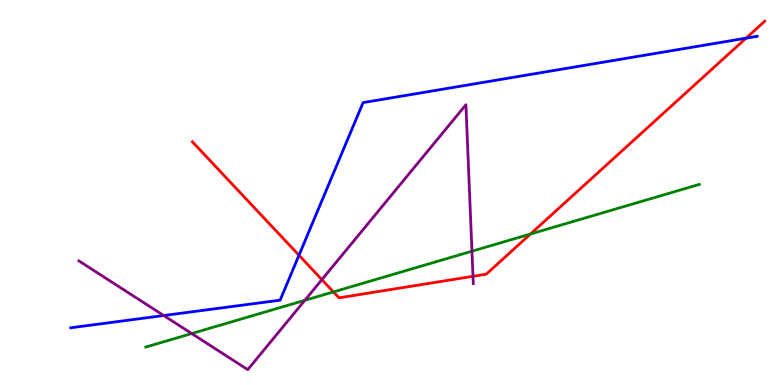[{'lines': ['blue', 'red'], 'intersections': [{'x': 3.86, 'y': 3.37}, {'x': 9.63, 'y': 9.01}]}, {'lines': ['green', 'red'], 'intersections': [{'x': 4.3, 'y': 2.42}, {'x': 6.84, 'y': 3.92}]}, {'lines': ['purple', 'red'], 'intersections': [{'x': 4.15, 'y': 2.74}, {'x': 6.1, 'y': 2.82}]}, {'lines': ['blue', 'green'], 'intersections': []}, {'lines': ['blue', 'purple'], 'intersections': [{'x': 2.11, 'y': 1.8}]}, {'lines': ['green', 'purple'], 'intersections': [{'x': 2.47, 'y': 1.34}, {'x': 3.93, 'y': 2.2}, {'x': 6.09, 'y': 3.47}]}]